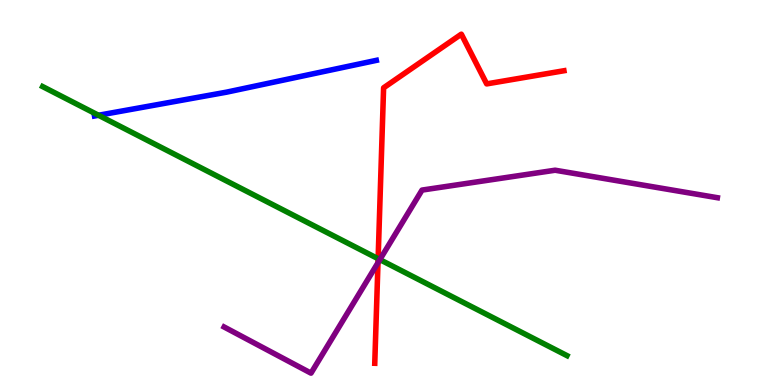[{'lines': ['blue', 'red'], 'intersections': []}, {'lines': ['green', 'red'], 'intersections': [{'x': 4.88, 'y': 3.28}]}, {'lines': ['purple', 'red'], 'intersections': [{'x': 4.88, 'y': 3.18}]}, {'lines': ['blue', 'green'], 'intersections': [{'x': 1.27, 'y': 7.01}]}, {'lines': ['blue', 'purple'], 'intersections': []}, {'lines': ['green', 'purple'], 'intersections': [{'x': 4.9, 'y': 3.26}]}]